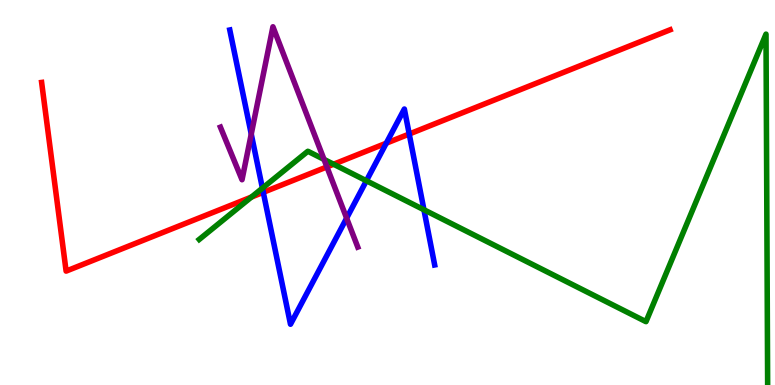[{'lines': ['blue', 'red'], 'intersections': [{'x': 3.4, 'y': 5.0}, {'x': 4.98, 'y': 6.28}, {'x': 5.28, 'y': 6.52}]}, {'lines': ['green', 'red'], 'intersections': [{'x': 3.24, 'y': 4.88}, {'x': 4.3, 'y': 5.73}]}, {'lines': ['purple', 'red'], 'intersections': [{'x': 4.22, 'y': 5.66}]}, {'lines': ['blue', 'green'], 'intersections': [{'x': 3.39, 'y': 5.11}, {'x': 4.73, 'y': 5.3}, {'x': 5.47, 'y': 4.55}]}, {'lines': ['blue', 'purple'], 'intersections': [{'x': 3.24, 'y': 6.52}, {'x': 4.47, 'y': 4.33}]}, {'lines': ['green', 'purple'], 'intersections': [{'x': 4.18, 'y': 5.86}]}]